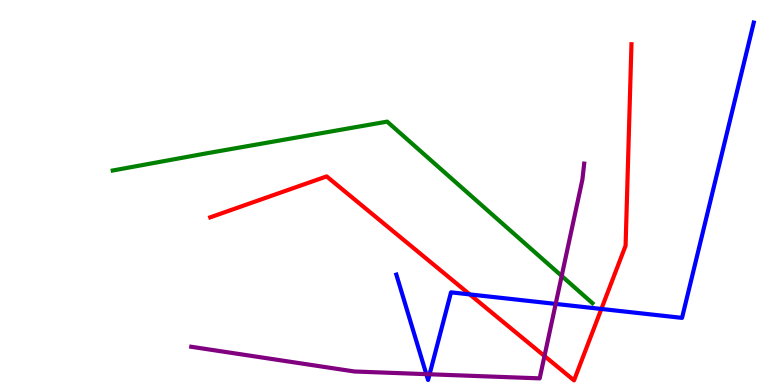[{'lines': ['blue', 'red'], 'intersections': [{'x': 6.06, 'y': 2.35}, {'x': 7.76, 'y': 1.98}]}, {'lines': ['green', 'red'], 'intersections': []}, {'lines': ['purple', 'red'], 'intersections': [{'x': 7.03, 'y': 0.753}]}, {'lines': ['blue', 'green'], 'intersections': []}, {'lines': ['blue', 'purple'], 'intersections': [{'x': 5.5, 'y': 0.282}, {'x': 5.54, 'y': 0.278}, {'x': 7.17, 'y': 2.11}]}, {'lines': ['green', 'purple'], 'intersections': [{'x': 7.25, 'y': 2.83}]}]